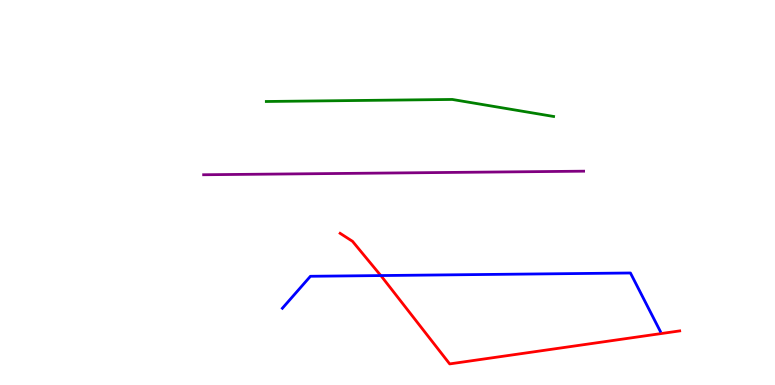[{'lines': ['blue', 'red'], 'intersections': [{'x': 4.91, 'y': 2.84}]}, {'lines': ['green', 'red'], 'intersections': []}, {'lines': ['purple', 'red'], 'intersections': []}, {'lines': ['blue', 'green'], 'intersections': []}, {'lines': ['blue', 'purple'], 'intersections': []}, {'lines': ['green', 'purple'], 'intersections': []}]